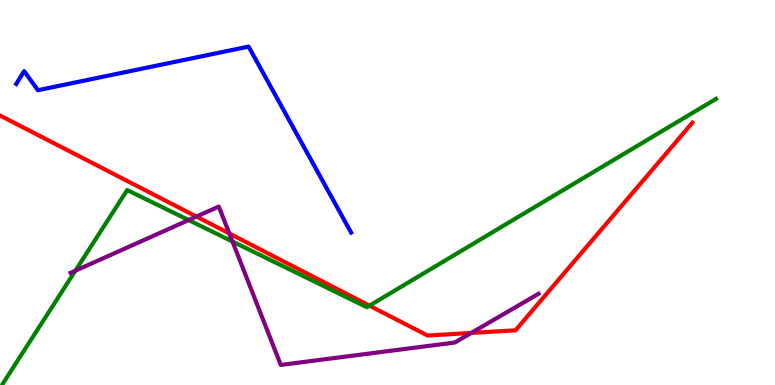[{'lines': ['blue', 'red'], 'intersections': []}, {'lines': ['green', 'red'], 'intersections': [{'x': 4.77, 'y': 2.06}]}, {'lines': ['purple', 'red'], 'intersections': [{'x': 2.53, 'y': 4.37}, {'x': 2.96, 'y': 3.94}, {'x': 6.08, 'y': 1.35}]}, {'lines': ['blue', 'green'], 'intersections': []}, {'lines': ['blue', 'purple'], 'intersections': []}, {'lines': ['green', 'purple'], 'intersections': [{'x': 0.973, 'y': 2.97}, {'x': 2.43, 'y': 4.28}, {'x': 3.0, 'y': 3.73}]}]